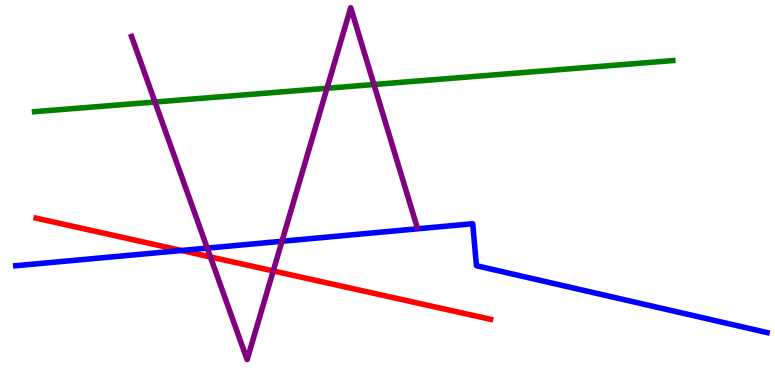[{'lines': ['blue', 'red'], 'intersections': [{'x': 2.34, 'y': 3.49}]}, {'lines': ['green', 'red'], 'intersections': []}, {'lines': ['purple', 'red'], 'intersections': [{'x': 2.71, 'y': 3.33}, {'x': 3.53, 'y': 2.96}]}, {'lines': ['blue', 'green'], 'intersections': []}, {'lines': ['blue', 'purple'], 'intersections': [{'x': 2.67, 'y': 3.56}, {'x': 3.64, 'y': 3.73}]}, {'lines': ['green', 'purple'], 'intersections': [{'x': 2.0, 'y': 7.35}, {'x': 4.22, 'y': 7.71}, {'x': 4.83, 'y': 7.8}]}]